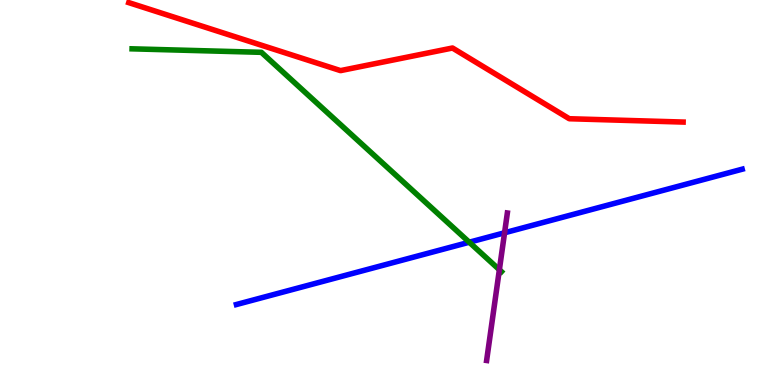[{'lines': ['blue', 'red'], 'intersections': []}, {'lines': ['green', 'red'], 'intersections': []}, {'lines': ['purple', 'red'], 'intersections': []}, {'lines': ['blue', 'green'], 'intersections': [{'x': 6.05, 'y': 3.71}]}, {'lines': ['blue', 'purple'], 'intersections': [{'x': 6.51, 'y': 3.95}]}, {'lines': ['green', 'purple'], 'intersections': [{'x': 6.44, 'y': 2.99}]}]